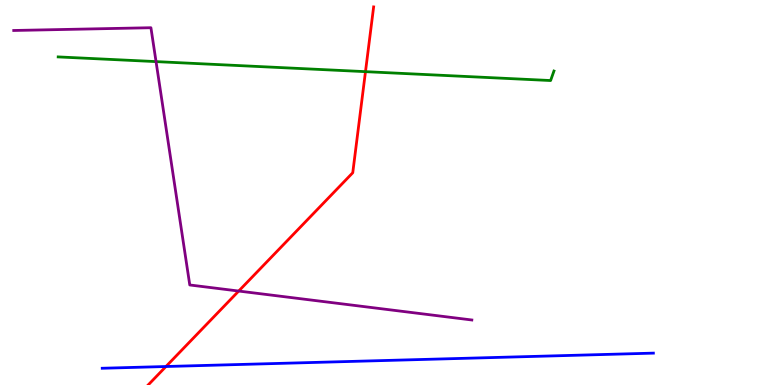[{'lines': ['blue', 'red'], 'intersections': [{'x': 2.14, 'y': 0.48}]}, {'lines': ['green', 'red'], 'intersections': [{'x': 4.72, 'y': 8.14}]}, {'lines': ['purple', 'red'], 'intersections': [{'x': 3.08, 'y': 2.44}]}, {'lines': ['blue', 'green'], 'intersections': []}, {'lines': ['blue', 'purple'], 'intersections': []}, {'lines': ['green', 'purple'], 'intersections': [{'x': 2.01, 'y': 8.4}]}]